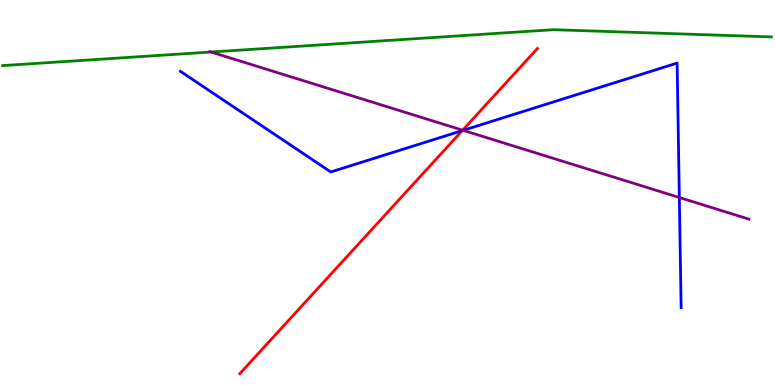[{'lines': ['blue', 'red'], 'intersections': [{'x': 5.96, 'y': 6.61}]}, {'lines': ['green', 'red'], 'intersections': []}, {'lines': ['purple', 'red'], 'intersections': [{'x': 5.97, 'y': 6.62}]}, {'lines': ['blue', 'green'], 'intersections': []}, {'lines': ['blue', 'purple'], 'intersections': [{'x': 5.98, 'y': 6.61}, {'x': 8.77, 'y': 4.87}]}, {'lines': ['green', 'purple'], 'intersections': [{'x': 2.72, 'y': 8.65}]}]